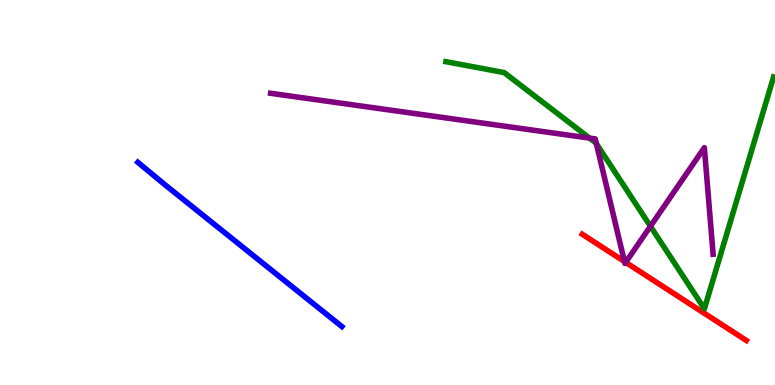[{'lines': ['blue', 'red'], 'intersections': []}, {'lines': ['green', 'red'], 'intersections': []}, {'lines': ['purple', 'red'], 'intersections': [{'x': 8.06, 'y': 3.21}, {'x': 8.07, 'y': 3.19}]}, {'lines': ['blue', 'green'], 'intersections': []}, {'lines': ['blue', 'purple'], 'intersections': []}, {'lines': ['green', 'purple'], 'intersections': [{'x': 7.61, 'y': 6.41}, {'x': 7.7, 'y': 6.27}, {'x': 8.39, 'y': 4.12}]}]